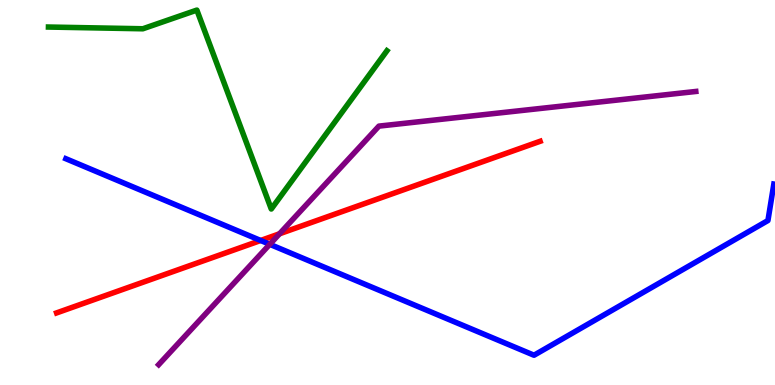[{'lines': ['blue', 'red'], 'intersections': [{'x': 3.36, 'y': 3.75}]}, {'lines': ['green', 'red'], 'intersections': []}, {'lines': ['purple', 'red'], 'intersections': [{'x': 3.61, 'y': 3.93}]}, {'lines': ['blue', 'green'], 'intersections': []}, {'lines': ['blue', 'purple'], 'intersections': [{'x': 3.48, 'y': 3.65}]}, {'lines': ['green', 'purple'], 'intersections': []}]